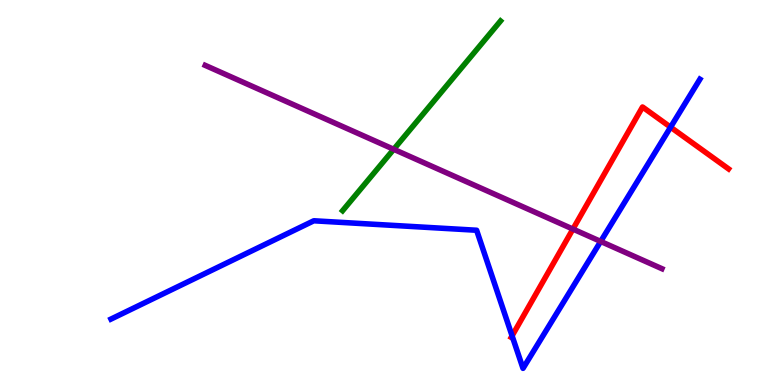[{'lines': ['blue', 'red'], 'intersections': [{'x': 6.61, 'y': 1.28}, {'x': 8.65, 'y': 6.7}]}, {'lines': ['green', 'red'], 'intersections': []}, {'lines': ['purple', 'red'], 'intersections': [{'x': 7.39, 'y': 4.05}]}, {'lines': ['blue', 'green'], 'intersections': []}, {'lines': ['blue', 'purple'], 'intersections': [{'x': 7.75, 'y': 3.73}]}, {'lines': ['green', 'purple'], 'intersections': [{'x': 5.08, 'y': 6.12}]}]